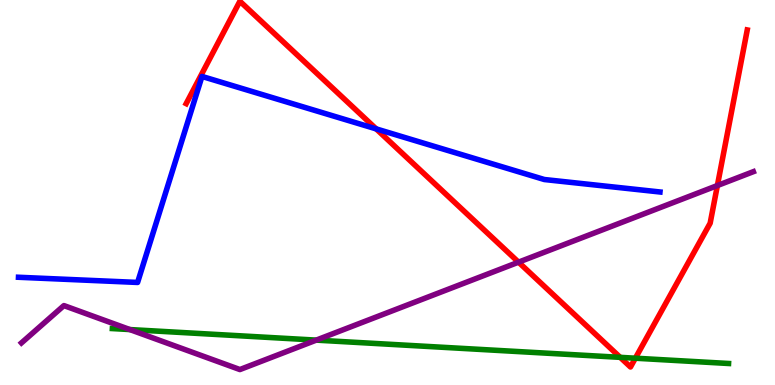[{'lines': ['blue', 'red'], 'intersections': [{'x': 4.85, 'y': 6.65}]}, {'lines': ['green', 'red'], 'intersections': [{'x': 8.0, 'y': 0.718}, {'x': 8.2, 'y': 0.696}]}, {'lines': ['purple', 'red'], 'intersections': [{'x': 6.69, 'y': 3.19}, {'x': 9.26, 'y': 5.18}]}, {'lines': ['blue', 'green'], 'intersections': []}, {'lines': ['blue', 'purple'], 'intersections': []}, {'lines': ['green', 'purple'], 'intersections': [{'x': 1.68, 'y': 1.44}, {'x': 4.08, 'y': 1.17}]}]